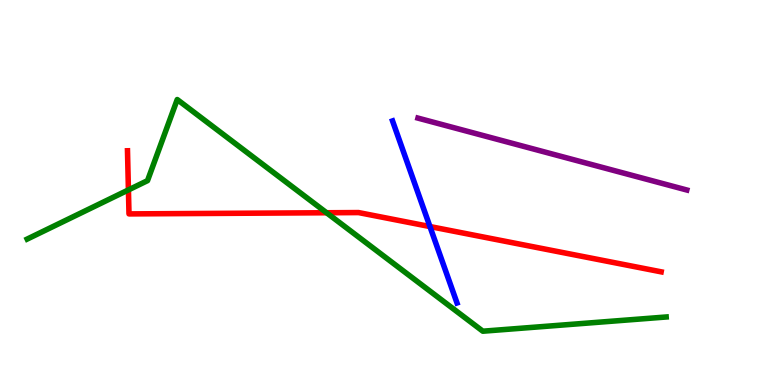[{'lines': ['blue', 'red'], 'intersections': [{'x': 5.55, 'y': 4.12}]}, {'lines': ['green', 'red'], 'intersections': [{'x': 1.66, 'y': 5.07}, {'x': 4.21, 'y': 4.47}]}, {'lines': ['purple', 'red'], 'intersections': []}, {'lines': ['blue', 'green'], 'intersections': []}, {'lines': ['blue', 'purple'], 'intersections': []}, {'lines': ['green', 'purple'], 'intersections': []}]